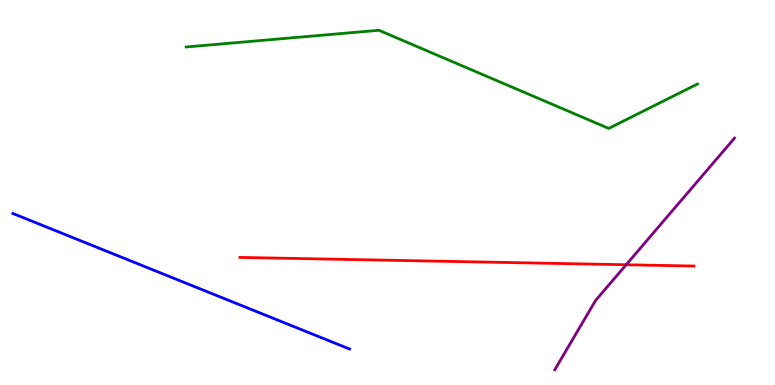[{'lines': ['blue', 'red'], 'intersections': []}, {'lines': ['green', 'red'], 'intersections': []}, {'lines': ['purple', 'red'], 'intersections': [{'x': 8.08, 'y': 3.12}]}, {'lines': ['blue', 'green'], 'intersections': []}, {'lines': ['blue', 'purple'], 'intersections': []}, {'lines': ['green', 'purple'], 'intersections': []}]